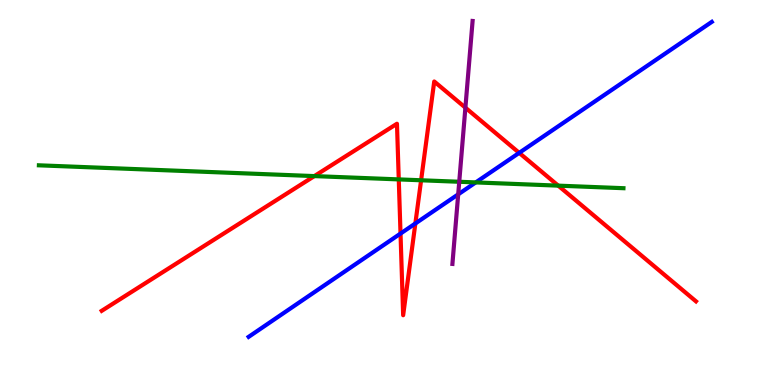[{'lines': ['blue', 'red'], 'intersections': [{'x': 5.17, 'y': 3.93}, {'x': 5.36, 'y': 4.2}, {'x': 6.7, 'y': 6.03}]}, {'lines': ['green', 'red'], 'intersections': [{'x': 4.06, 'y': 5.43}, {'x': 5.15, 'y': 5.34}, {'x': 5.43, 'y': 5.32}, {'x': 7.2, 'y': 5.18}]}, {'lines': ['purple', 'red'], 'intersections': [{'x': 6.01, 'y': 7.2}]}, {'lines': ['blue', 'green'], 'intersections': [{'x': 6.14, 'y': 5.26}]}, {'lines': ['blue', 'purple'], 'intersections': [{'x': 5.91, 'y': 4.95}]}, {'lines': ['green', 'purple'], 'intersections': [{'x': 5.93, 'y': 5.28}]}]